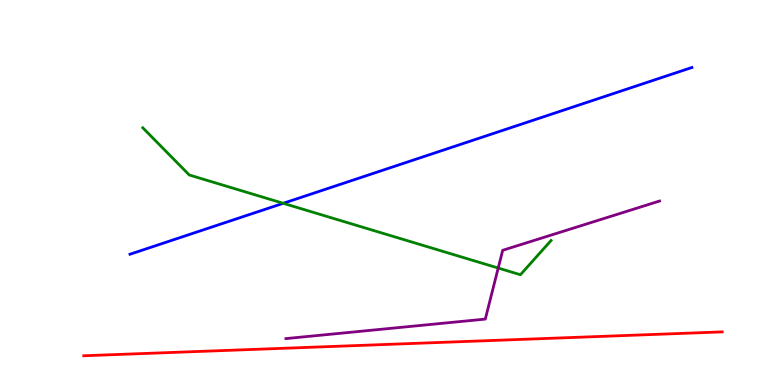[{'lines': ['blue', 'red'], 'intersections': []}, {'lines': ['green', 'red'], 'intersections': []}, {'lines': ['purple', 'red'], 'intersections': []}, {'lines': ['blue', 'green'], 'intersections': [{'x': 3.65, 'y': 4.72}]}, {'lines': ['blue', 'purple'], 'intersections': []}, {'lines': ['green', 'purple'], 'intersections': [{'x': 6.43, 'y': 3.04}]}]